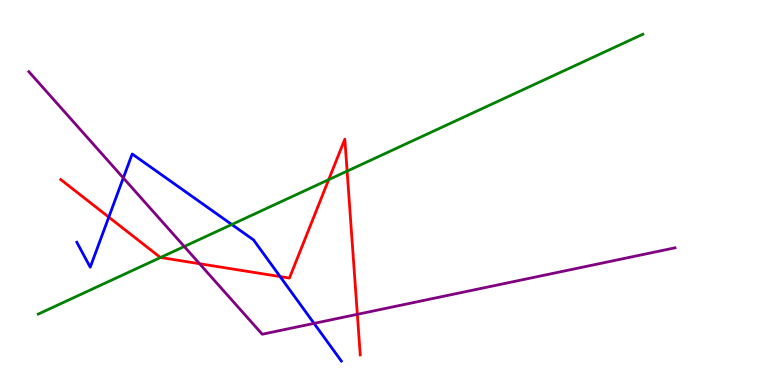[{'lines': ['blue', 'red'], 'intersections': [{'x': 1.4, 'y': 4.36}, {'x': 3.61, 'y': 2.82}]}, {'lines': ['green', 'red'], 'intersections': [{'x': 2.07, 'y': 3.31}, {'x': 4.24, 'y': 5.33}, {'x': 4.48, 'y': 5.56}]}, {'lines': ['purple', 'red'], 'intersections': [{'x': 2.57, 'y': 3.15}, {'x': 4.61, 'y': 1.84}]}, {'lines': ['blue', 'green'], 'intersections': [{'x': 2.99, 'y': 4.17}]}, {'lines': ['blue', 'purple'], 'intersections': [{'x': 1.59, 'y': 5.38}, {'x': 4.05, 'y': 1.6}]}, {'lines': ['green', 'purple'], 'intersections': [{'x': 2.38, 'y': 3.6}]}]